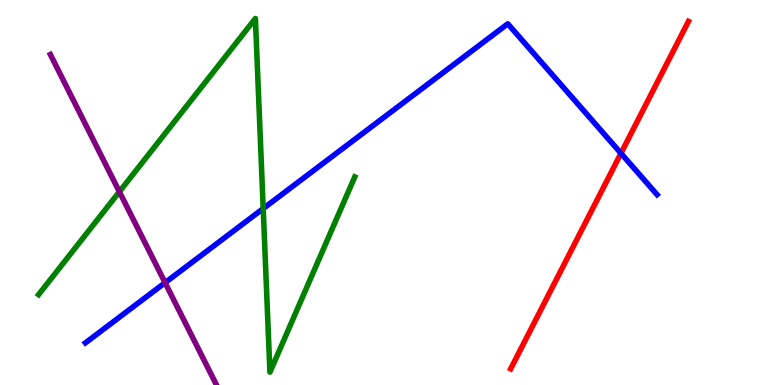[{'lines': ['blue', 'red'], 'intersections': [{'x': 8.01, 'y': 6.02}]}, {'lines': ['green', 'red'], 'intersections': []}, {'lines': ['purple', 'red'], 'intersections': []}, {'lines': ['blue', 'green'], 'intersections': [{'x': 3.4, 'y': 4.58}]}, {'lines': ['blue', 'purple'], 'intersections': [{'x': 2.13, 'y': 2.66}]}, {'lines': ['green', 'purple'], 'intersections': [{'x': 1.54, 'y': 5.02}]}]